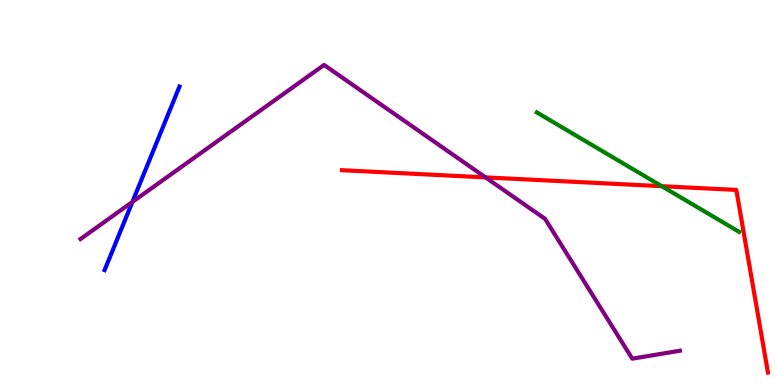[{'lines': ['blue', 'red'], 'intersections': []}, {'lines': ['green', 'red'], 'intersections': [{'x': 8.54, 'y': 5.16}]}, {'lines': ['purple', 'red'], 'intersections': [{'x': 6.27, 'y': 5.39}]}, {'lines': ['blue', 'green'], 'intersections': []}, {'lines': ['blue', 'purple'], 'intersections': [{'x': 1.71, 'y': 4.76}]}, {'lines': ['green', 'purple'], 'intersections': []}]